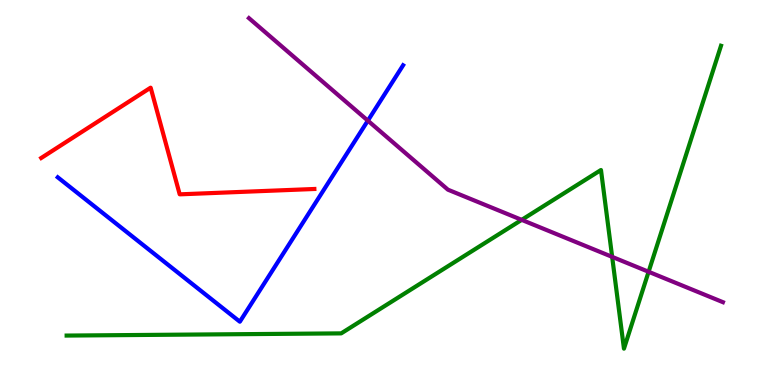[{'lines': ['blue', 'red'], 'intersections': []}, {'lines': ['green', 'red'], 'intersections': []}, {'lines': ['purple', 'red'], 'intersections': []}, {'lines': ['blue', 'green'], 'intersections': []}, {'lines': ['blue', 'purple'], 'intersections': [{'x': 4.75, 'y': 6.87}]}, {'lines': ['green', 'purple'], 'intersections': [{'x': 6.73, 'y': 4.29}, {'x': 7.9, 'y': 3.33}, {'x': 8.37, 'y': 2.94}]}]